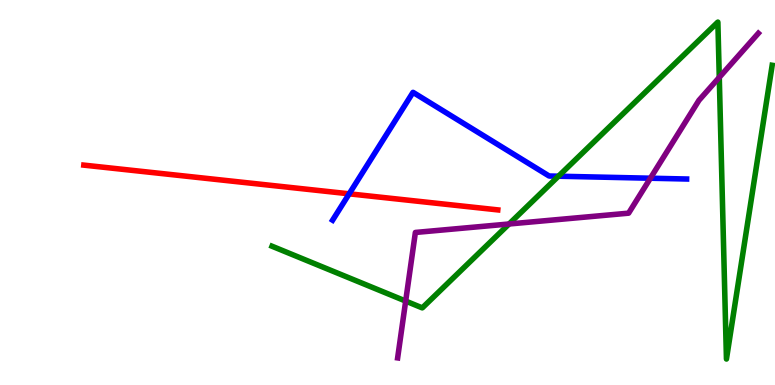[{'lines': ['blue', 'red'], 'intersections': [{'x': 4.51, 'y': 4.97}]}, {'lines': ['green', 'red'], 'intersections': []}, {'lines': ['purple', 'red'], 'intersections': []}, {'lines': ['blue', 'green'], 'intersections': [{'x': 7.21, 'y': 5.42}]}, {'lines': ['blue', 'purple'], 'intersections': [{'x': 8.39, 'y': 5.37}]}, {'lines': ['green', 'purple'], 'intersections': [{'x': 5.23, 'y': 2.18}, {'x': 6.57, 'y': 4.18}, {'x': 9.28, 'y': 7.99}]}]